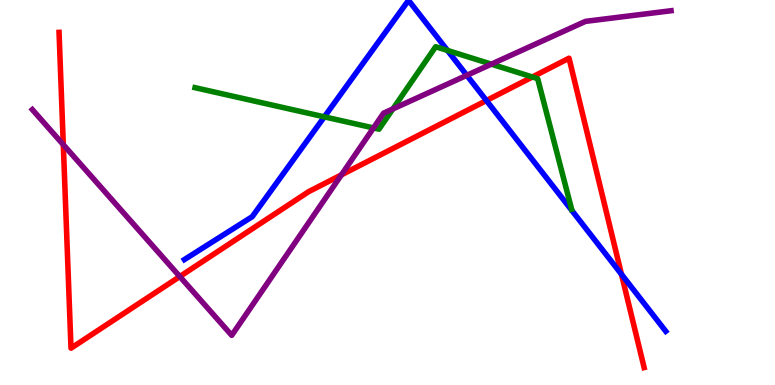[{'lines': ['blue', 'red'], 'intersections': [{'x': 6.28, 'y': 7.39}, {'x': 8.02, 'y': 2.88}]}, {'lines': ['green', 'red'], 'intersections': [{'x': 6.87, 'y': 8.0}]}, {'lines': ['purple', 'red'], 'intersections': [{'x': 0.817, 'y': 6.24}, {'x': 2.32, 'y': 2.82}, {'x': 4.41, 'y': 5.46}]}, {'lines': ['blue', 'green'], 'intersections': [{'x': 4.19, 'y': 6.96}, {'x': 5.77, 'y': 8.69}]}, {'lines': ['blue', 'purple'], 'intersections': [{'x': 6.02, 'y': 8.04}]}, {'lines': ['green', 'purple'], 'intersections': [{'x': 4.82, 'y': 6.68}, {'x': 5.07, 'y': 7.17}, {'x': 6.34, 'y': 8.33}]}]